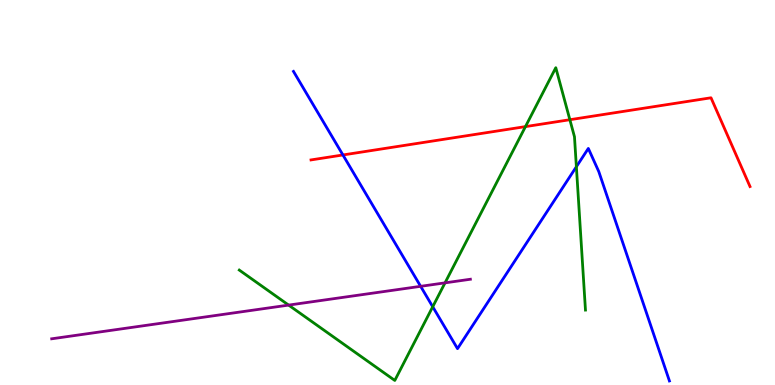[{'lines': ['blue', 'red'], 'intersections': [{'x': 4.42, 'y': 5.97}]}, {'lines': ['green', 'red'], 'intersections': [{'x': 6.78, 'y': 6.71}, {'x': 7.35, 'y': 6.89}]}, {'lines': ['purple', 'red'], 'intersections': []}, {'lines': ['blue', 'green'], 'intersections': [{'x': 5.58, 'y': 2.03}, {'x': 7.44, 'y': 5.67}]}, {'lines': ['blue', 'purple'], 'intersections': [{'x': 5.43, 'y': 2.56}]}, {'lines': ['green', 'purple'], 'intersections': [{'x': 3.72, 'y': 2.08}, {'x': 5.74, 'y': 2.65}]}]